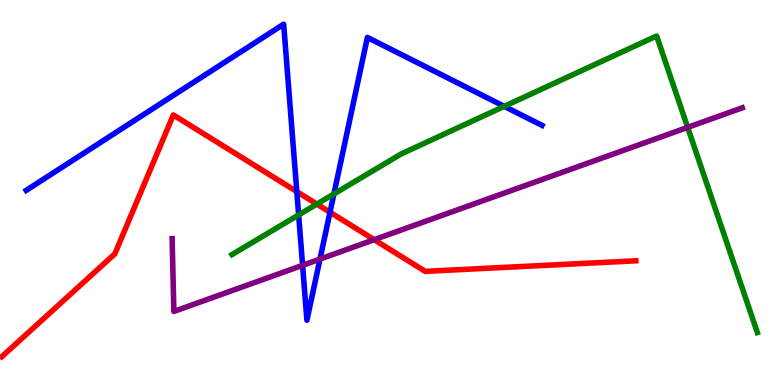[{'lines': ['blue', 'red'], 'intersections': [{'x': 3.83, 'y': 5.02}, {'x': 4.26, 'y': 4.49}]}, {'lines': ['green', 'red'], 'intersections': [{'x': 4.09, 'y': 4.7}]}, {'lines': ['purple', 'red'], 'intersections': [{'x': 4.83, 'y': 3.77}]}, {'lines': ['blue', 'green'], 'intersections': [{'x': 3.85, 'y': 4.42}, {'x': 4.31, 'y': 4.96}, {'x': 6.51, 'y': 7.24}]}, {'lines': ['blue', 'purple'], 'intersections': [{'x': 3.9, 'y': 3.11}, {'x': 4.13, 'y': 3.27}]}, {'lines': ['green', 'purple'], 'intersections': [{'x': 8.87, 'y': 6.69}]}]